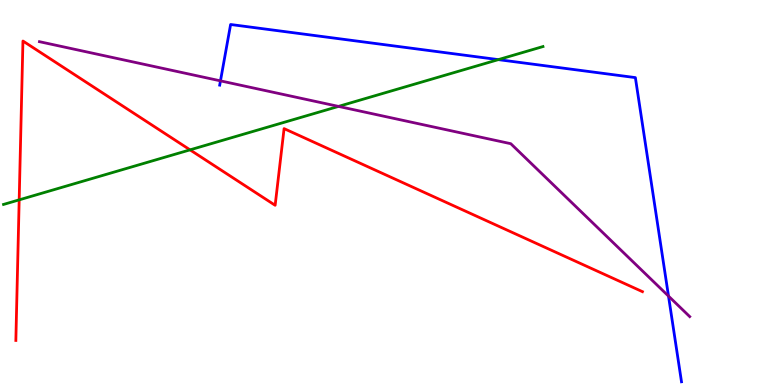[{'lines': ['blue', 'red'], 'intersections': []}, {'lines': ['green', 'red'], 'intersections': [{'x': 0.247, 'y': 4.81}, {'x': 2.45, 'y': 6.11}]}, {'lines': ['purple', 'red'], 'intersections': []}, {'lines': ['blue', 'green'], 'intersections': [{'x': 6.43, 'y': 8.45}]}, {'lines': ['blue', 'purple'], 'intersections': [{'x': 2.84, 'y': 7.9}, {'x': 8.63, 'y': 2.31}]}, {'lines': ['green', 'purple'], 'intersections': [{'x': 4.37, 'y': 7.24}]}]